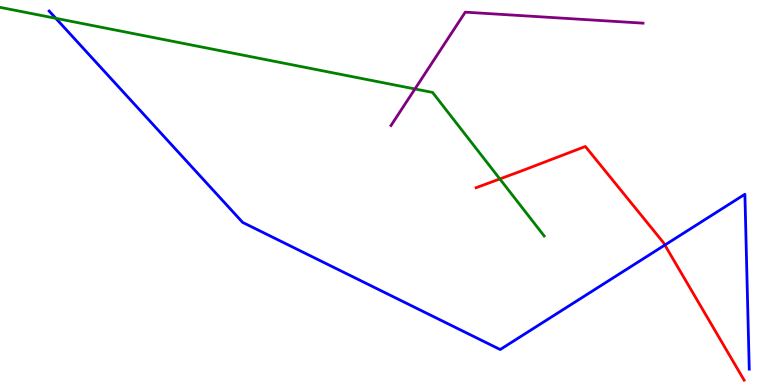[{'lines': ['blue', 'red'], 'intersections': [{'x': 8.58, 'y': 3.64}]}, {'lines': ['green', 'red'], 'intersections': [{'x': 6.45, 'y': 5.35}]}, {'lines': ['purple', 'red'], 'intersections': []}, {'lines': ['blue', 'green'], 'intersections': [{'x': 0.72, 'y': 9.52}]}, {'lines': ['blue', 'purple'], 'intersections': []}, {'lines': ['green', 'purple'], 'intersections': [{'x': 5.35, 'y': 7.69}]}]